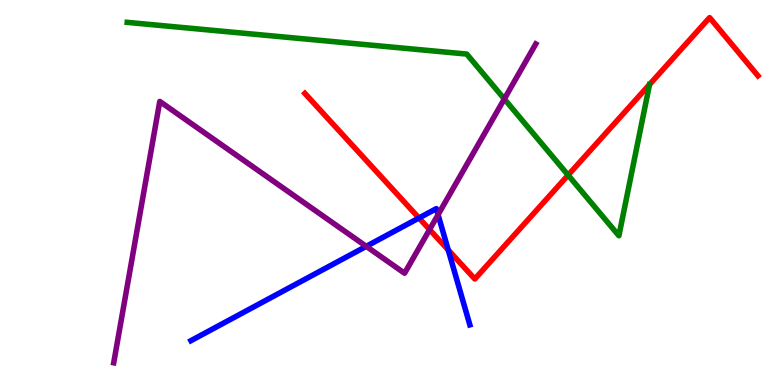[{'lines': ['blue', 'red'], 'intersections': [{'x': 5.41, 'y': 4.34}, {'x': 5.78, 'y': 3.51}]}, {'lines': ['green', 'red'], 'intersections': [{'x': 7.33, 'y': 5.45}]}, {'lines': ['purple', 'red'], 'intersections': [{'x': 5.54, 'y': 4.04}]}, {'lines': ['blue', 'green'], 'intersections': []}, {'lines': ['blue', 'purple'], 'intersections': [{'x': 4.73, 'y': 3.6}, {'x': 5.65, 'y': 4.42}]}, {'lines': ['green', 'purple'], 'intersections': [{'x': 6.51, 'y': 7.43}]}]